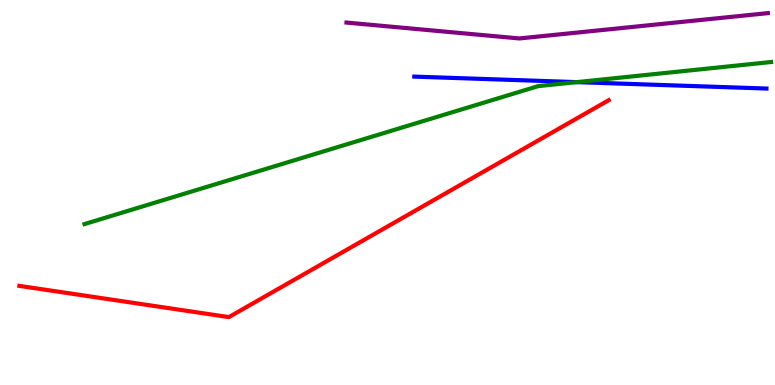[{'lines': ['blue', 'red'], 'intersections': []}, {'lines': ['green', 'red'], 'intersections': []}, {'lines': ['purple', 'red'], 'intersections': []}, {'lines': ['blue', 'green'], 'intersections': [{'x': 7.44, 'y': 7.87}]}, {'lines': ['blue', 'purple'], 'intersections': []}, {'lines': ['green', 'purple'], 'intersections': []}]